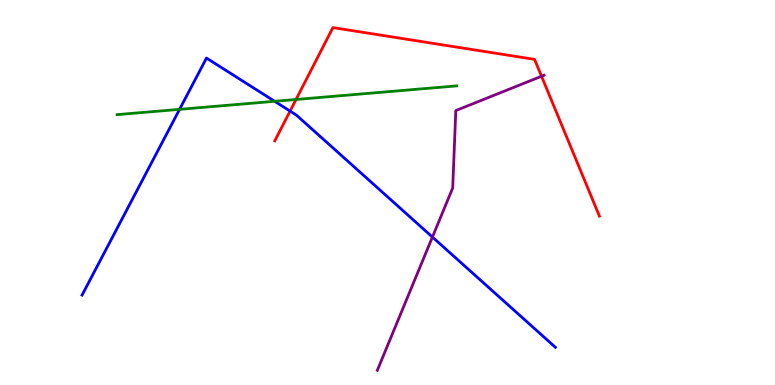[{'lines': ['blue', 'red'], 'intersections': [{'x': 3.74, 'y': 7.11}]}, {'lines': ['green', 'red'], 'intersections': [{'x': 3.82, 'y': 7.42}]}, {'lines': ['purple', 'red'], 'intersections': [{'x': 6.99, 'y': 8.02}]}, {'lines': ['blue', 'green'], 'intersections': [{'x': 2.32, 'y': 7.16}, {'x': 3.54, 'y': 7.37}]}, {'lines': ['blue', 'purple'], 'intersections': [{'x': 5.58, 'y': 3.84}]}, {'lines': ['green', 'purple'], 'intersections': []}]